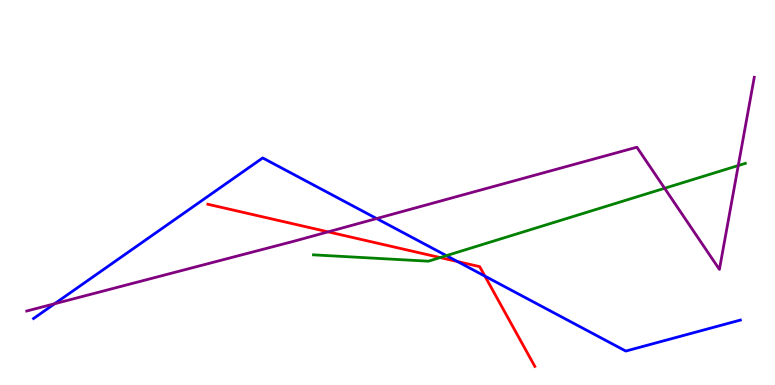[{'lines': ['blue', 'red'], 'intersections': [{'x': 5.9, 'y': 3.21}, {'x': 6.26, 'y': 2.83}]}, {'lines': ['green', 'red'], 'intersections': [{'x': 5.68, 'y': 3.31}]}, {'lines': ['purple', 'red'], 'intersections': [{'x': 4.23, 'y': 3.98}]}, {'lines': ['blue', 'green'], 'intersections': [{'x': 5.76, 'y': 3.36}]}, {'lines': ['blue', 'purple'], 'intersections': [{'x': 0.705, 'y': 2.11}, {'x': 4.86, 'y': 4.32}]}, {'lines': ['green', 'purple'], 'intersections': [{'x': 8.58, 'y': 5.11}, {'x': 9.53, 'y': 5.7}]}]